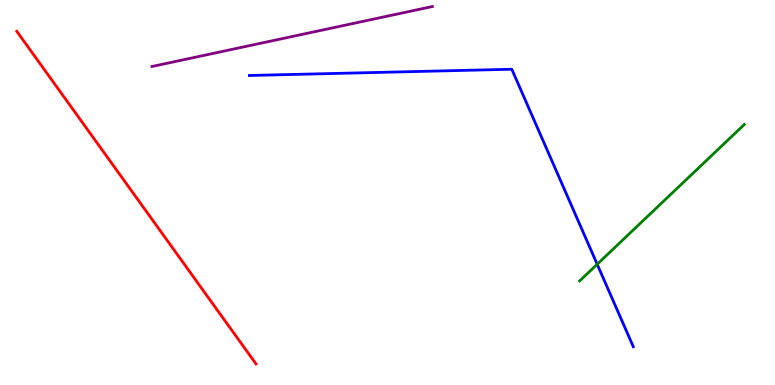[{'lines': ['blue', 'red'], 'intersections': []}, {'lines': ['green', 'red'], 'intersections': []}, {'lines': ['purple', 'red'], 'intersections': []}, {'lines': ['blue', 'green'], 'intersections': [{'x': 7.71, 'y': 3.14}]}, {'lines': ['blue', 'purple'], 'intersections': []}, {'lines': ['green', 'purple'], 'intersections': []}]